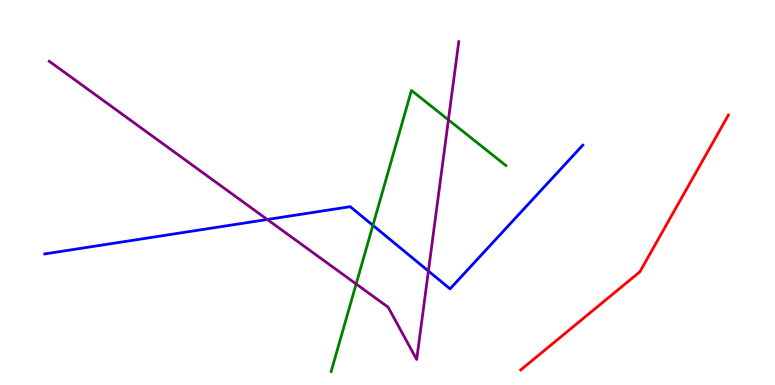[{'lines': ['blue', 'red'], 'intersections': []}, {'lines': ['green', 'red'], 'intersections': []}, {'lines': ['purple', 'red'], 'intersections': []}, {'lines': ['blue', 'green'], 'intersections': [{'x': 4.81, 'y': 4.15}]}, {'lines': ['blue', 'purple'], 'intersections': [{'x': 3.45, 'y': 4.3}, {'x': 5.53, 'y': 2.96}]}, {'lines': ['green', 'purple'], 'intersections': [{'x': 4.6, 'y': 2.62}, {'x': 5.79, 'y': 6.89}]}]